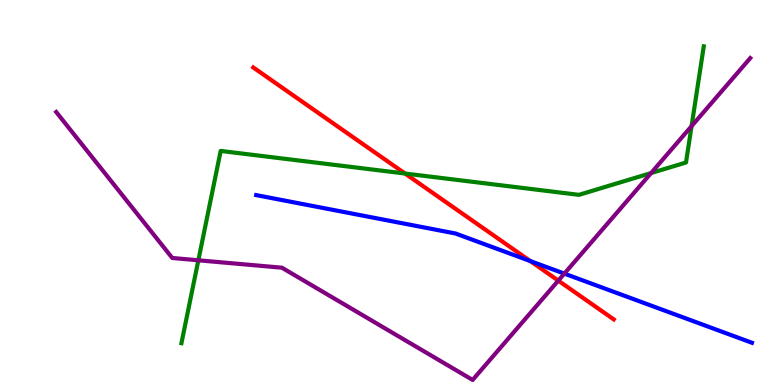[{'lines': ['blue', 'red'], 'intersections': [{'x': 6.84, 'y': 3.22}]}, {'lines': ['green', 'red'], 'intersections': [{'x': 5.23, 'y': 5.49}]}, {'lines': ['purple', 'red'], 'intersections': [{'x': 7.2, 'y': 2.71}]}, {'lines': ['blue', 'green'], 'intersections': []}, {'lines': ['blue', 'purple'], 'intersections': [{'x': 7.28, 'y': 2.89}]}, {'lines': ['green', 'purple'], 'intersections': [{'x': 2.56, 'y': 3.24}, {'x': 8.4, 'y': 5.51}, {'x': 8.92, 'y': 6.72}]}]